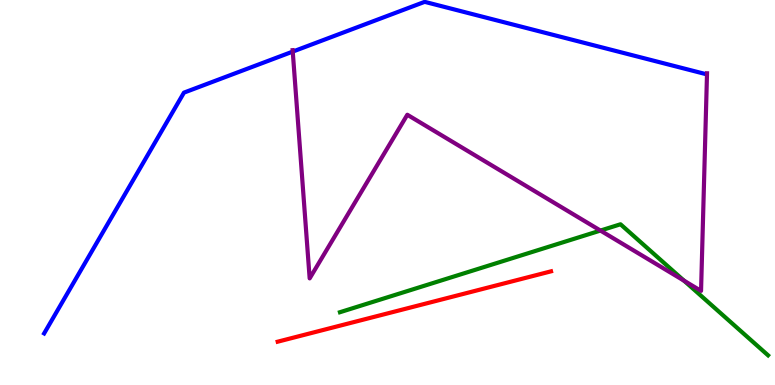[{'lines': ['blue', 'red'], 'intersections': []}, {'lines': ['green', 'red'], 'intersections': []}, {'lines': ['purple', 'red'], 'intersections': []}, {'lines': ['blue', 'green'], 'intersections': []}, {'lines': ['blue', 'purple'], 'intersections': [{'x': 3.78, 'y': 8.66}]}, {'lines': ['green', 'purple'], 'intersections': [{'x': 7.75, 'y': 4.01}, {'x': 8.83, 'y': 2.71}]}]